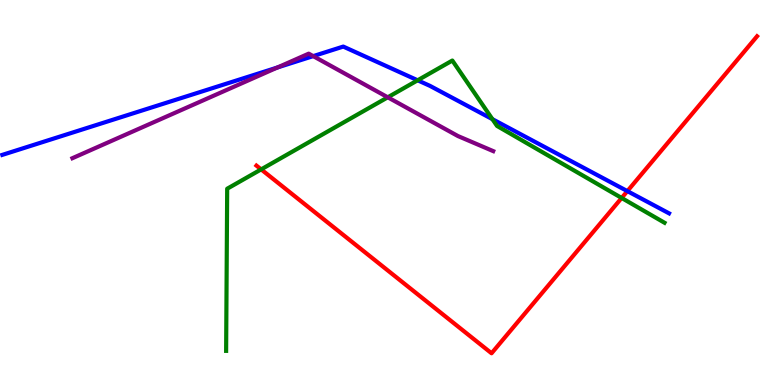[{'lines': ['blue', 'red'], 'intersections': [{'x': 8.1, 'y': 5.04}]}, {'lines': ['green', 'red'], 'intersections': [{'x': 3.37, 'y': 5.6}, {'x': 8.02, 'y': 4.86}]}, {'lines': ['purple', 'red'], 'intersections': []}, {'lines': ['blue', 'green'], 'intersections': [{'x': 5.39, 'y': 7.91}, {'x': 6.35, 'y': 6.9}]}, {'lines': ['blue', 'purple'], 'intersections': [{'x': 3.58, 'y': 8.25}, {'x': 4.04, 'y': 8.54}]}, {'lines': ['green', 'purple'], 'intersections': [{'x': 5.0, 'y': 7.47}]}]